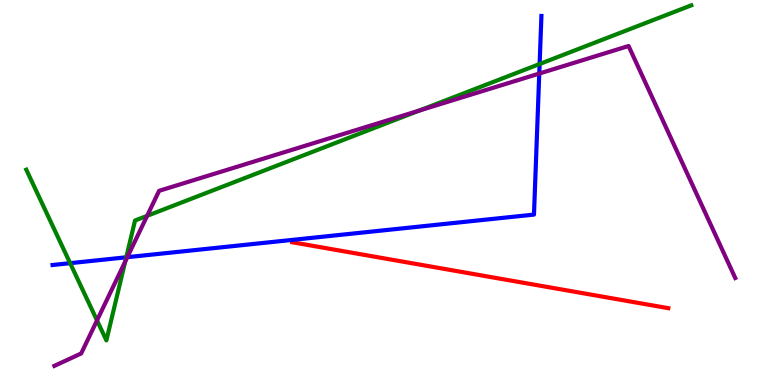[{'lines': ['blue', 'red'], 'intersections': []}, {'lines': ['green', 'red'], 'intersections': []}, {'lines': ['purple', 'red'], 'intersections': []}, {'lines': ['blue', 'green'], 'intersections': [{'x': 0.905, 'y': 3.16}, {'x': 1.63, 'y': 3.32}, {'x': 6.96, 'y': 8.34}]}, {'lines': ['blue', 'purple'], 'intersections': [{'x': 1.64, 'y': 3.32}, {'x': 6.96, 'y': 8.09}]}, {'lines': ['green', 'purple'], 'intersections': [{'x': 1.25, 'y': 1.68}, {'x': 1.62, 'y': 3.21}, {'x': 1.9, 'y': 4.39}, {'x': 5.41, 'y': 7.13}]}]